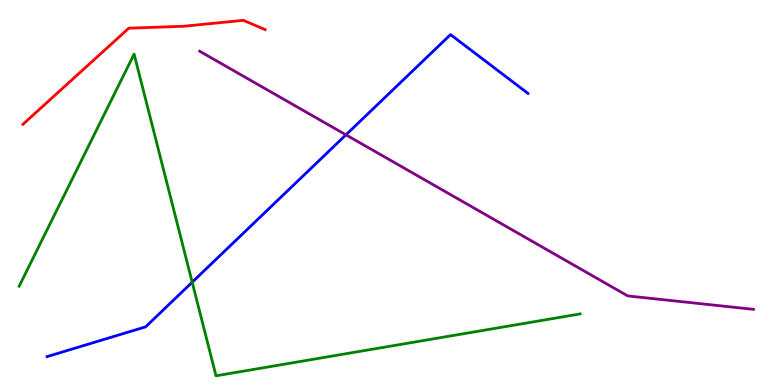[{'lines': ['blue', 'red'], 'intersections': []}, {'lines': ['green', 'red'], 'intersections': []}, {'lines': ['purple', 'red'], 'intersections': []}, {'lines': ['blue', 'green'], 'intersections': [{'x': 2.48, 'y': 2.67}]}, {'lines': ['blue', 'purple'], 'intersections': [{'x': 4.46, 'y': 6.5}]}, {'lines': ['green', 'purple'], 'intersections': []}]